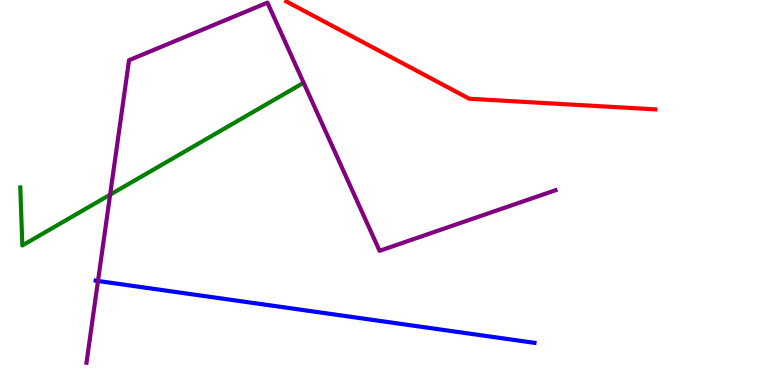[{'lines': ['blue', 'red'], 'intersections': []}, {'lines': ['green', 'red'], 'intersections': []}, {'lines': ['purple', 'red'], 'intersections': []}, {'lines': ['blue', 'green'], 'intersections': []}, {'lines': ['blue', 'purple'], 'intersections': [{'x': 1.26, 'y': 2.7}]}, {'lines': ['green', 'purple'], 'intersections': [{'x': 1.42, 'y': 4.94}]}]